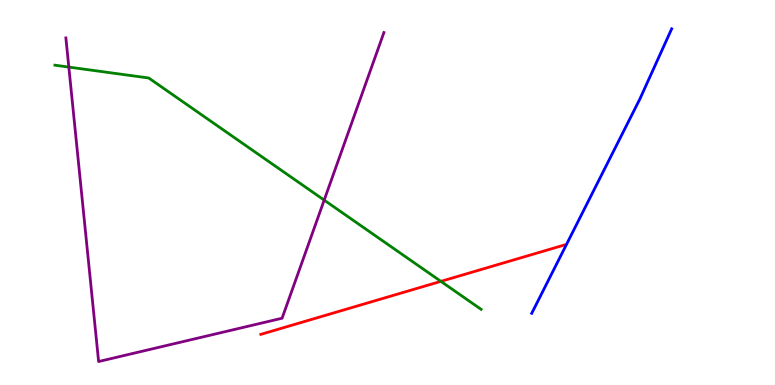[{'lines': ['blue', 'red'], 'intersections': []}, {'lines': ['green', 'red'], 'intersections': [{'x': 5.69, 'y': 2.69}]}, {'lines': ['purple', 'red'], 'intersections': []}, {'lines': ['blue', 'green'], 'intersections': []}, {'lines': ['blue', 'purple'], 'intersections': []}, {'lines': ['green', 'purple'], 'intersections': [{'x': 0.888, 'y': 8.26}, {'x': 4.18, 'y': 4.8}]}]